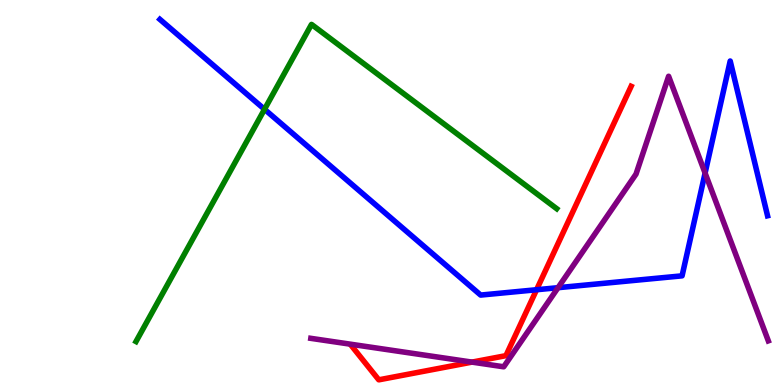[{'lines': ['blue', 'red'], 'intersections': [{'x': 6.92, 'y': 2.47}]}, {'lines': ['green', 'red'], 'intersections': []}, {'lines': ['purple', 'red'], 'intersections': [{'x': 6.09, 'y': 0.594}]}, {'lines': ['blue', 'green'], 'intersections': [{'x': 3.41, 'y': 7.16}]}, {'lines': ['blue', 'purple'], 'intersections': [{'x': 7.2, 'y': 2.53}, {'x': 9.1, 'y': 5.5}]}, {'lines': ['green', 'purple'], 'intersections': []}]